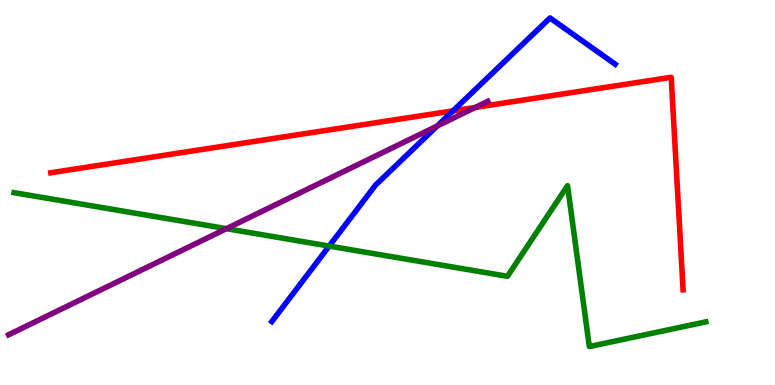[{'lines': ['blue', 'red'], 'intersections': [{'x': 5.85, 'y': 7.12}]}, {'lines': ['green', 'red'], 'intersections': []}, {'lines': ['purple', 'red'], 'intersections': [{'x': 6.13, 'y': 7.21}]}, {'lines': ['blue', 'green'], 'intersections': [{'x': 4.25, 'y': 3.61}]}, {'lines': ['blue', 'purple'], 'intersections': [{'x': 5.64, 'y': 6.73}]}, {'lines': ['green', 'purple'], 'intersections': [{'x': 2.92, 'y': 4.06}]}]